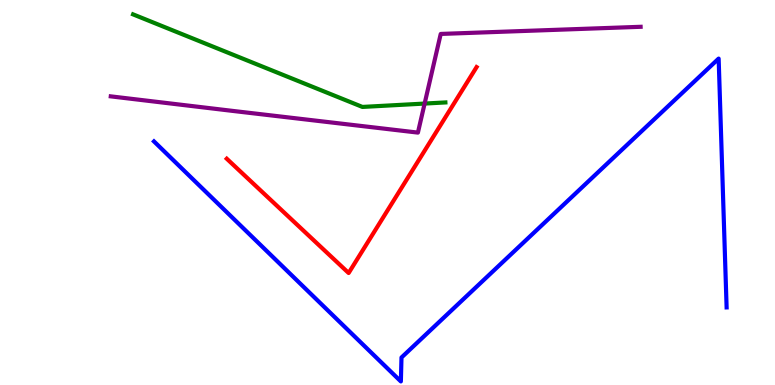[{'lines': ['blue', 'red'], 'intersections': []}, {'lines': ['green', 'red'], 'intersections': []}, {'lines': ['purple', 'red'], 'intersections': []}, {'lines': ['blue', 'green'], 'intersections': []}, {'lines': ['blue', 'purple'], 'intersections': []}, {'lines': ['green', 'purple'], 'intersections': [{'x': 5.48, 'y': 7.31}]}]